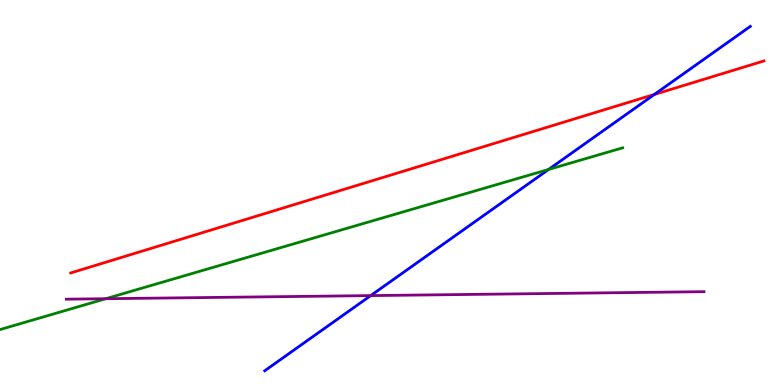[{'lines': ['blue', 'red'], 'intersections': [{'x': 8.44, 'y': 7.55}]}, {'lines': ['green', 'red'], 'intersections': []}, {'lines': ['purple', 'red'], 'intersections': []}, {'lines': ['blue', 'green'], 'intersections': [{'x': 7.08, 'y': 5.6}]}, {'lines': ['blue', 'purple'], 'intersections': [{'x': 4.78, 'y': 2.32}]}, {'lines': ['green', 'purple'], 'intersections': [{'x': 1.36, 'y': 2.24}]}]